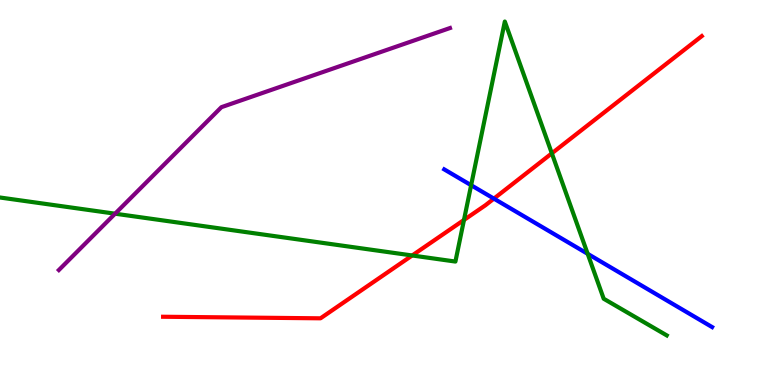[{'lines': ['blue', 'red'], 'intersections': [{'x': 6.37, 'y': 4.84}]}, {'lines': ['green', 'red'], 'intersections': [{'x': 5.32, 'y': 3.36}, {'x': 5.99, 'y': 4.29}, {'x': 7.12, 'y': 6.02}]}, {'lines': ['purple', 'red'], 'intersections': []}, {'lines': ['blue', 'green'], 'intersections': [{'x': 6.08, 'y': 5.19}, {'x': 7.58, 'y': 3.41}]}, {'lines': ['blue', 'purple'], 'intersections': []}, {'lines': ['green', 'purple'], 'intersections': [{'x': 1.49, 'y': 4.45}]}]